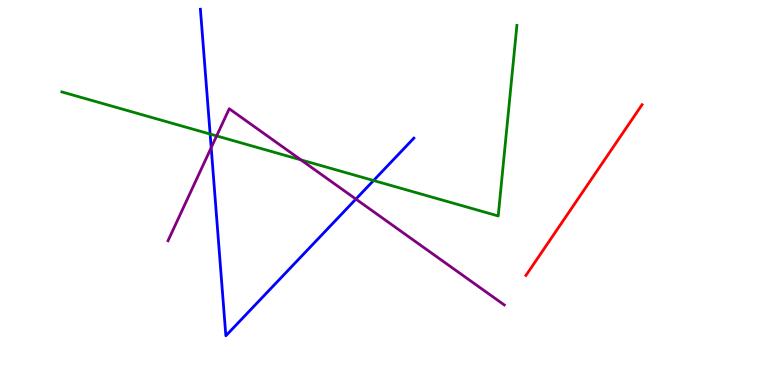[{'lines': ['blue', 'red'], 'intersections': []}, {'lines': ['green', 'red'], 'intersections': []}, {'lines': ['purple', 'red'], 'intersections': []}, {'lines': ['blue', 'green'], 'intersections': [{'x': 2.71, 'y': 6.52}, {'x': 4.82, 'y': 5.31}]}, {'lines': ['blue', 'purple'], 'intersections': [{'x': 2.73, 'y': 6.16}, {'x': 4.59, 'y': 4.83}]}, {'lines': ['green', 'purple'], 'intersections': [{'x': 2.8, 'y': 6.47}, {'x': 3.88, 'y': 5.85}]}]